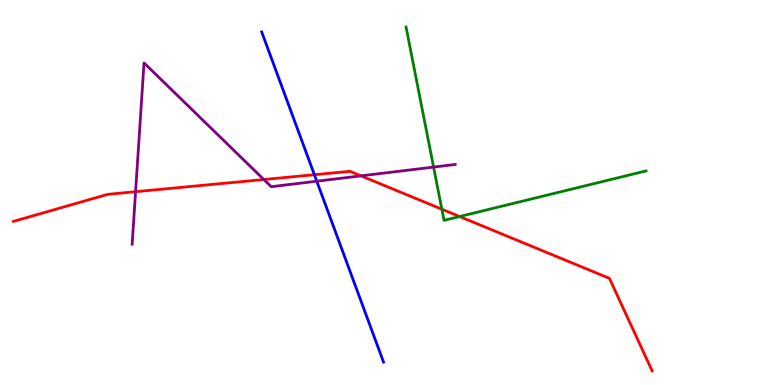[{'lines': ['blue', 'red'], 'intersections': [{'x': 4.06, 'y': 5.46}]}, {'lines': ['green', 'red'], 'intersections': [{'x': 5.7, 'y': 4.57}, {'x': 5.93, 'y': 4.38}]}, {'lines': ['purple', 'red'], 'intersections': [{'x': 1.75, 'y': 5.02}, {'x': 3.4, 'y': 5.34}, {'x': 4.66, 'y': 5.43}]}, {'lines': ['blue', 'green'], 'intersections': []}, {'lines': ['blue', 'purple'], 'intersections': [{'x': 4.09, 'y': 5.29}]}, {'lines': ['green', 'purple'], 'intersections': [{'x': 5.59, 'y': 5.66}]}]